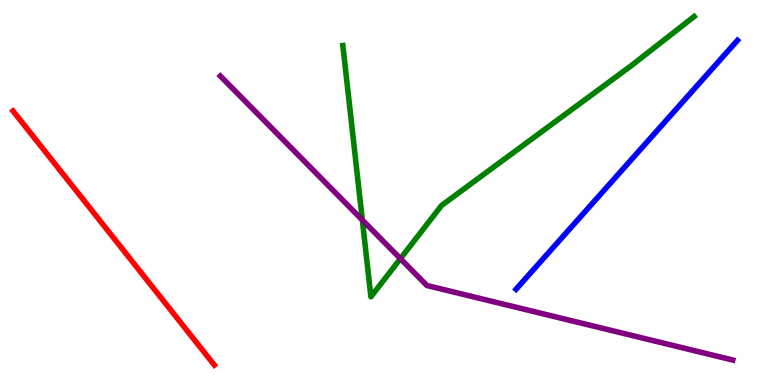[{'lines': ['blue', 'red'], 'intersections': []}, {'lines': ['green', 'red'], 'intersections': []}, {'lines': ['purple', 'red'], 'intersections': []}, {'lines': ['blue', 'green'], 'intersections': []}, {'lines': ['blue', 'purple'], 'intersections': []}, {'lines': ['green', 'purple'], 'intersections': [{'x': 4.68, 'y': 4.28}, {'x': 5.17, 'y': 3.28}]}]